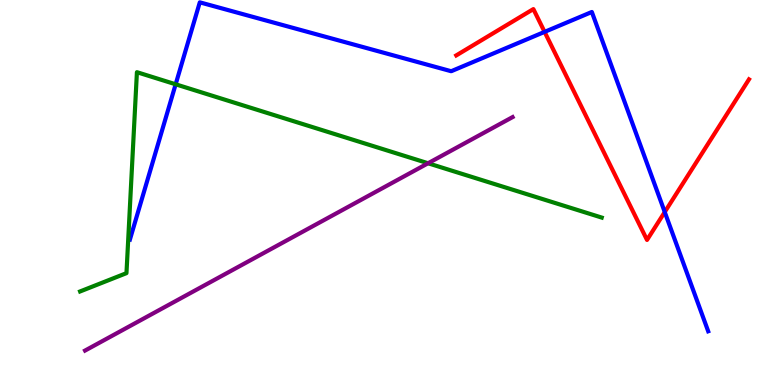[{'lines': ['blue', 'red'], 'intersections': [{'x': 7.03, 'y': 9.17}, {'x': 8.58, 'y': 4.49}]}, {'lines': ['green', 'red'], 'intersections': []}, {'lines': ['purple', 'red'], 'intersections': []}, {'lines': ['blue', 'green'], 'intersections': [{'x': 2.27, 'y': 7.81}]}, {'lines': ['blue', 'purple'], 'intersections': []}, {'lines': ['green', 'purple'], 'intersections': [{'x': 5.52, 'y': 5.76}]}]